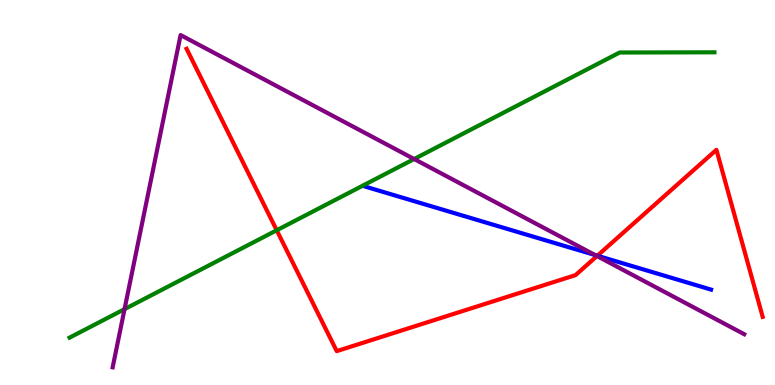[{'lines': ['blue', 'red'], 'intersections': [{'x': 7.71, 'y': 3.36}]}, {'lines': ['green', 'red'], 'intersections': [{'x': 3.57, 'y': 4.02}]}, {'lines': ['purple', 'red'], 'intersections': [{'x': 7.7, 'y': 3.35}]}, {'lines': ['blue', 'green'], 'intersections': []}, {'lines': ['blue', 'purple'], 'intersections': [{'x': 7.68, 'y': 3.38}]}, {'lines': ['green', 'purple'], 'intersections': [{'x': 1.61, 'y': 1.97}, {'x': 5.34, 'y': 5.87}]}]